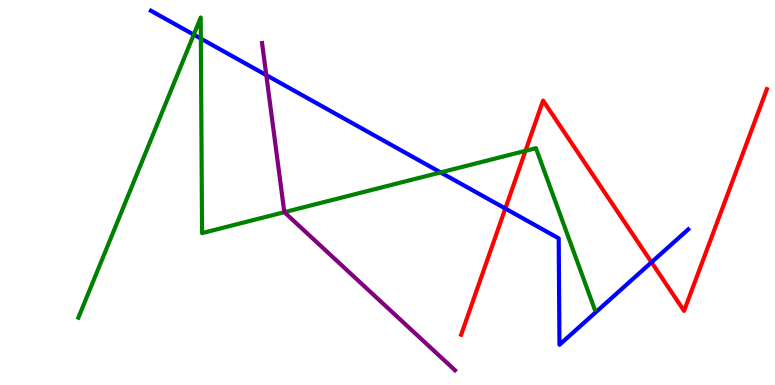[{'lines': ['blue', 'red'], 'intersections': [{'x': 6.52, 'y': 4.58}, {'x': 8.41, 'y': 3.19}]}, {'lines': ['green', 'red'], 'intersections': [{'x': 6.78, 'y': 6.08}]}, {'lines': ['purple', 'red'], 'intersections': []}, {'lines': ['blue', 'green'], 'intersections': [{'x': 2.5, 'y': 9.1}, {'x': 2.59, 'y': 9.0}, {'x': 5.69, 'y': 5.52}]}, {'lines': ['blue', 'purple'], 'intersections': [{'x': 3.44, 'y': 8.05}]}, {'lines': ['green', 'purple'], 'intersections': [{'x': 3.67, 'y': 4.49}]}]